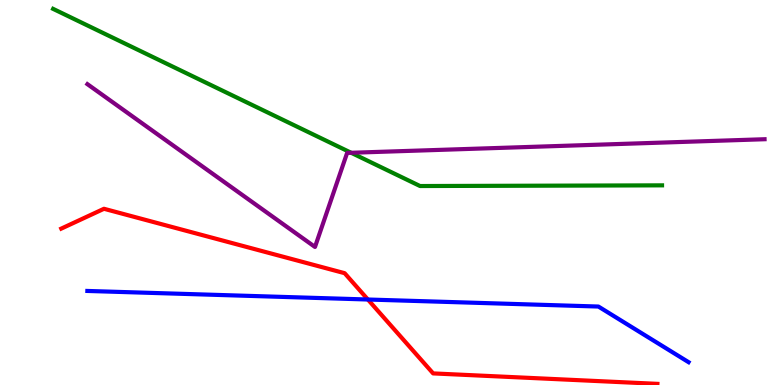[{'lines': ['blue', 'red'], 'intersections': [{'x': 4.75, 'y': 2.22}]}, {'lines': ['green', 'red'], 'intersections': []}, {'lines': ['purple', 'red'], 'intersections': []}, {'lines': ['blue', 'green'], 'intersections': []}, {'lines': ['blue', 'purple'], 'intersections': []}, {'lines': ['green', 'purple'], 'intersections': [{'x': 4.53, 'y': 6.03}]}]